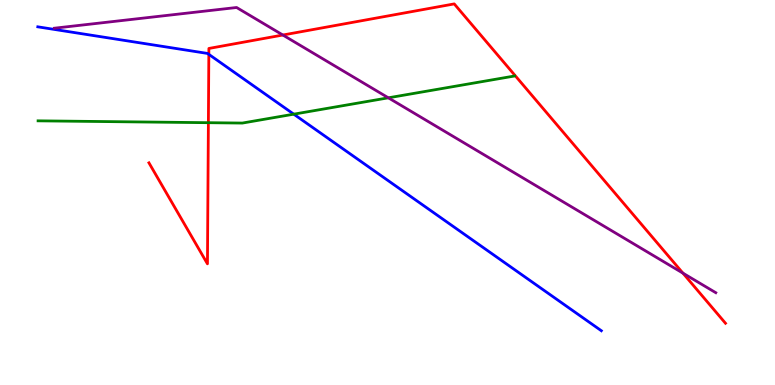[{'lines': ['blue', 'red'], 'intersections': [{'x': 2.69, 'y': 8.59}]}, {'lines': ['green', 'red'], 'intersections': [{'x': 2.69, 'y': 6.81}]}, {'lines': ['purple', 'red'], 'intersections': [{'x': 3.65, 'y': 9.09}, {'x': 8.81, 'y': 2.91}]}, {'lines': ['blue', 'green'], 'intersections': [{'x': 3.79, 'y': 7.03}]}, {'lines': ['blue', 'purple'], 'intersections': []}, {'lines': ['green', 'purple'], 'intersections': [{'x': 5.01, 'y': 7.46}]}]